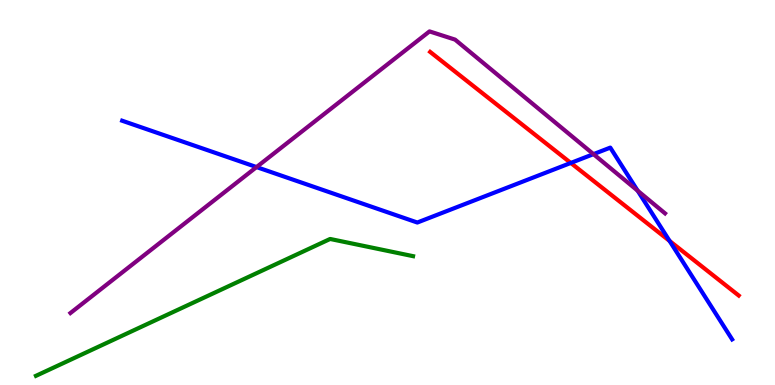[{'lines': ['blue', 'red'], 'intersections': [{'x': 7.37, 'y': 5.77}, {'x': 8.64, 'y': 3.74}]}, {'lines': ['green', 'red'], 'intersections': []}, {'lines': ['purple', 'red'], 'intersections': []}, {'lines': ['blue', 'green'], 'intersections': []}, {'lines': ['blue', 'purple'], 'intersections': [{'x': 3.31, 'y': 5.66}, {'x': 7.66, 'y': 6.0}, {'x': 8.23, 'y': 5.05}]}, {'lines': ['green', 'purple'], 'intersections': []}]